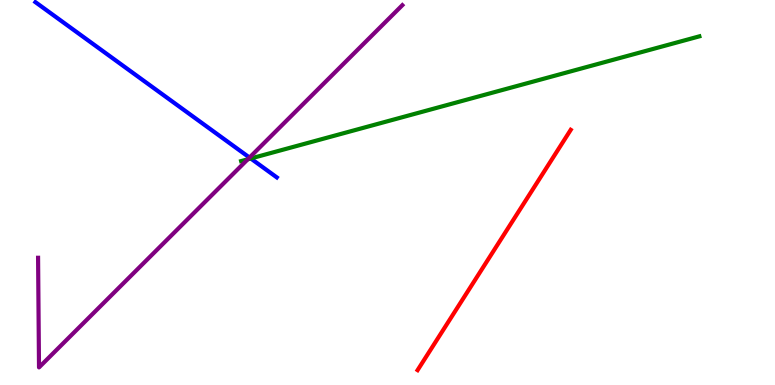[{'lines': ['blue', 'red'], 'intersections': []}, {'lines': ['green', 'red'], 'intersections': []}, {'lines': ['purple', 'red'], 'intersections': []}, {'lines': ['blue', 'green'], 'intersections': [{'x': 3.24, 'y': 5.88}]}, {'lines': ['blue', 'purple'], 'intersections': [{'x': 3.22, 'y': 5.91}]}, {'lines': ['green', 'purple'], 'intersections': [{'x': 3.2, 'y': 5.86}]}]